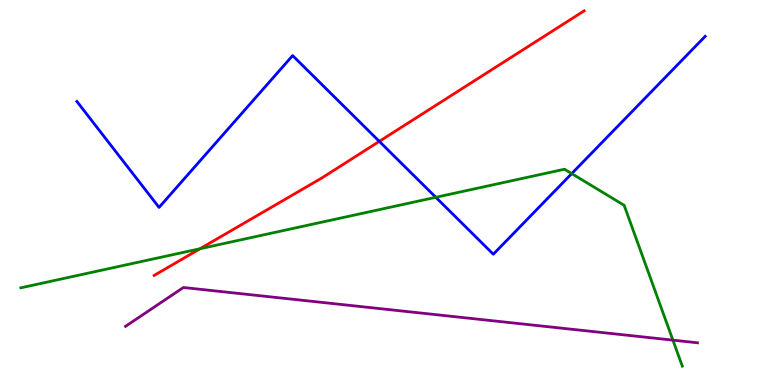[{'lines': ['blue', 'red'], 'intersections': [{'x': 4.89, 'y': 6.33}]}, {'lines': ['green', 'red'], 'intersections': [{'x': 2.58, 'y': 3.54}]}, {'lines': ['purple', 'red'], 'intersections': []}, {'lines': ['blue', 'green'], 'intersections': [{'x': 5.62, 'y': 4.88}, {'x': 7.38, 'y': 5.49}]}, {'lines': ['blue', 'purple'], 'intersections': []}, {'lines': ['green', 'purple'], 'intersections': [{'x': 8.68, 'y': 1.17}]}]